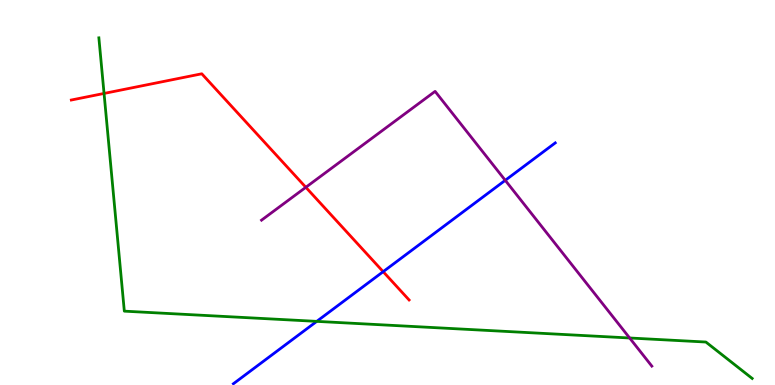[{'lines': ['blue', 'red'], 'intersections': [{'x': 4.94, 'y': 2.94}]}, {'lines': ['green', 'red'], 'intersections': [{'x': 1.34, 'y': 7.57}]}, {'lines': ['purple', 'red'], 'intersections': [{'x': 3.95, 'y': 5.14}]}, {'lines': ['blue', 'green'], 'intersections': [{'x': 4.09, 'y': 1.65}]}, {'lines': ['blue', 'purple'], 'intersections': [{'x': 6.52, 'y': 5.32}]}, {'lines': ['green', 'purple'], 'intersections': [{'x': 8.12, 'y': 1.22}]}]